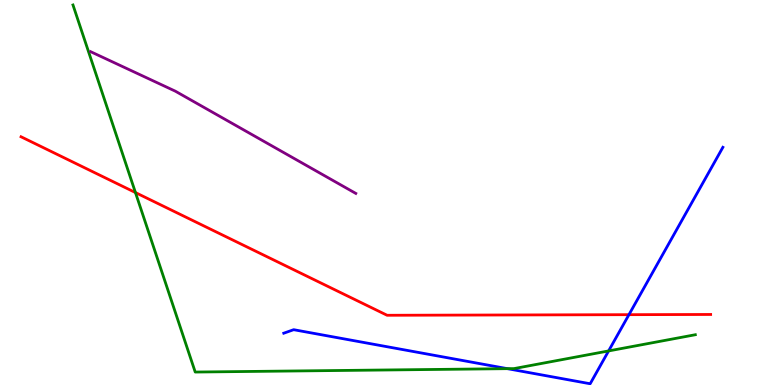[{'lines': ['blue', 'red'], 'intersections': [{'x': 8.12, 'y': 1.83}]}, {'lines': ['green', 'red'], 'intersections': [{'x': 1.75, 'y': 5.0}]}, {'lines': ['purple', 'red'], 'intersections': []}, {'lines': ['blue', 'green'], 'intersections': [{'x': 6.55, 'y': 0.424}, {'x': 7.85, 'y': 0.885}]}, {'lines': ['blue', 'purple'], 'intersections': []}, {'lines': ['green', 'purple'], 'intersections': []}]